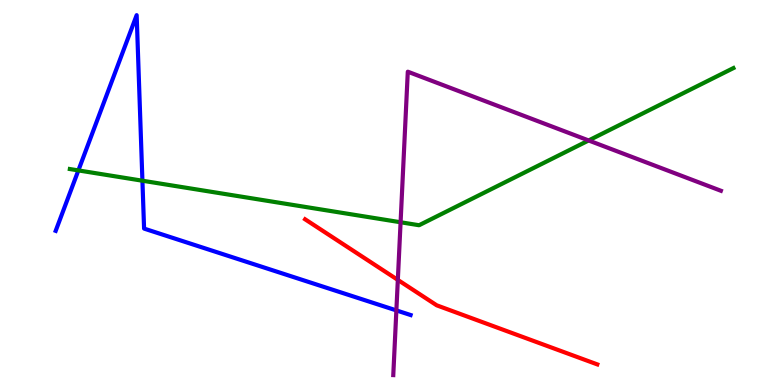[{'lines': ['blue', 'red'], 'intersections': []}, {'lines': ['green', 'red'], 'intersections': []}, {'lines': ['purple', 'red'], 'intersections': [{'x': 5.13, 'y': 2.73}]}, {'lines': ['blue', 'green'], 'intersections': [{'x': 1.01, 'y': 5.57}, {'x': 1.84, 'y': 5.31}]}, {'lines': ['blue', 'purple'], 'intersections': [{'x': 5.11, 'y': 1.94}]}, {'lines': ['green', 'purple'], 'intersections': [{'x': 5.17, 'y': 4.23}, {'x': 7.6, 'y': 6.35}]}]